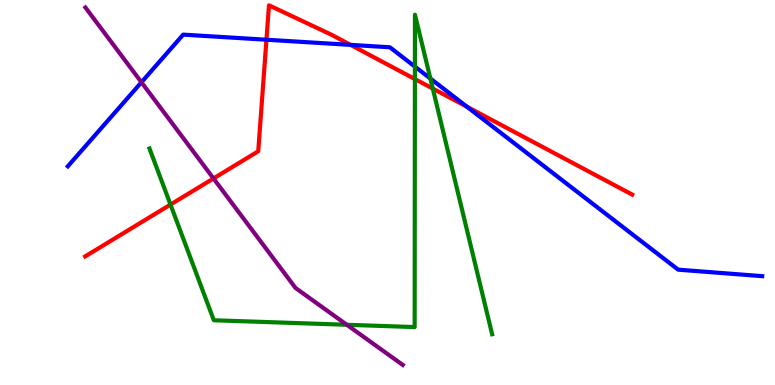[{'lines': ['blue', 'red'], 'intersections': [{'x': 3.44, 'y': 8.97}, {'x': 4.52, 'y': 8.83}, {'x': 6.02, 'y': 7.23}]}, {'lines': ['green', 'red'], 'intersections': [{'x': 2.2, 'y': 4.69}, {'x': 5.35, 'y': 7.95}, {'x': 5.58, 'y': 7.7}]}, {'lines': ['purple', 'red'], 'intersections': [{'x': 2.75, 'y': 5.36}]}, {'lines': ['blue', 'green'], 'intersections': [{'x': 5.35, 'y': 8.27}, {'x': 5.55, 'y': 7.96}]}, {'lines': ['blue', 'purple'], 'intersections': [{'x': 1.83, 'y': 7.86}]}, {'lines': ['green', 'purple'], 'intersections': [{'x': 4.47, 'y': 1.56}]}]